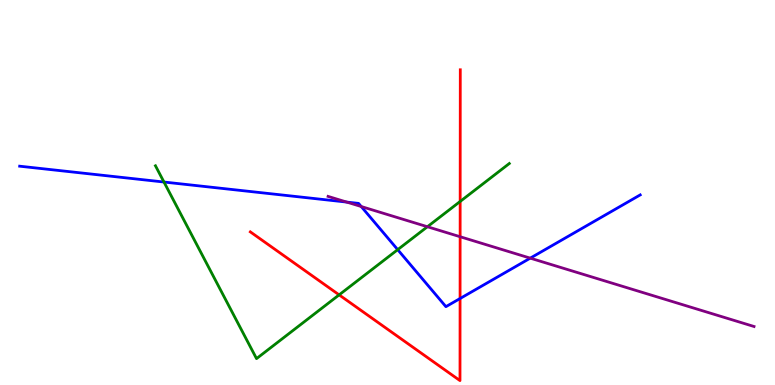[{'lines': ['blue', 'red'], 'intersections': [{'x': 5.94, 'y': 2.25}]}, {'lines': ['green', 'red'], 'intersections': [{'x': 4.38, 'y': 2.34}, {'x': 5.94, 'y': 4.77}]}, {'lines': ['purple', 'red'], 'intersections': [{'x': 5.94, 'y': 3.85}]}, {'lines': ['blue', 'green'], 'intersections': [{'x': 2.12, 'y': 5.27}, {'x': 5.13, 'y': 3.52}]}, {'lines': ['blue', 'purple'], 'intersections': [{'x': 4.47, 'y': 4.75}, {'x': 4.66, 'y': 4.64}, {'x': 6.84, 'y': 3.29}]}, {'lines': ['green', 'purple'], 'intersections': [{'x': 5.51, 'y': 4.11}]}]